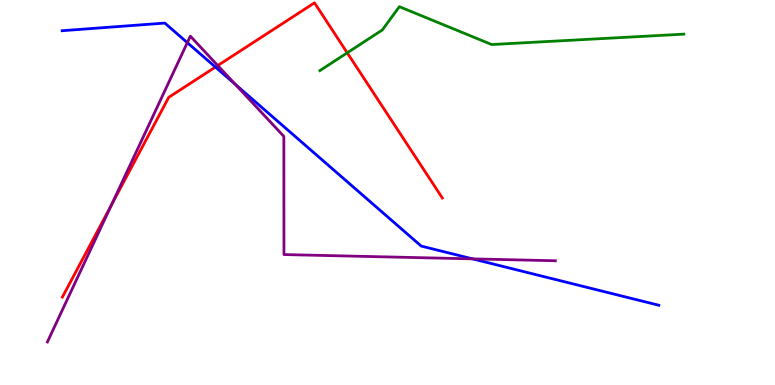[{'lines': ['blue', 'red'], 'intersections': [{'x': 2.78, 'y': 8.26}]}, {'lines': ['green', 'red'], 'intersections': [{'x': 4.48, 'y': 8.63}]}, {'lines': ['purple', 'red'], 'intersections': [{'x': 1.44, 'y': 4.68}, {'x': 2.81, 'y': 8.3}]}, {'lines': ['blue', 'green'], 'intersections': []}, {'lines': ['blue', 'purple'], 'intersections': [{'x': 2.42, 'y': 8.89}, {'x': 3.04, 'y': 7.81}, {'x': 6.1, 'y': 3.28}]}, {'lines': ['green', 'purple'], 'intersections': []}]